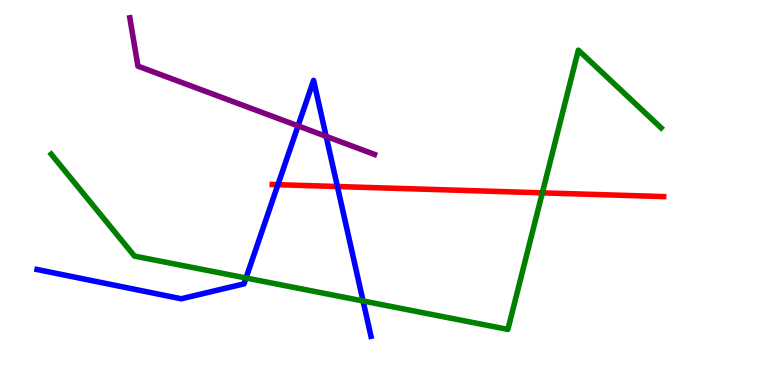[{'lines': ['blue', 'red'], 'intersections': [{'x': 3.59, 'y': 5.2}, {'x': 4.35, 'y': 5.16}]}, {'lines': ['green', 'red'], 'intersections': [{'x': 7.0, 'y': 4.99}]}, {'lines': ['purple', 'red'], 'intersections': []}, {'lines': ['blue', 'green'], 'intersections': [{'x': 3.17, 'y': 2.78}, {'x': 4.68, 'y': 2.18}]}, {'lines': ['blue', 'purple'], 'intersections': [{'x': 3.85, 'y': 6.73}, {'x': 4.21, 'y': 6.46}]}, {'lines': ['green', 'purple'], 'intersections': []}]